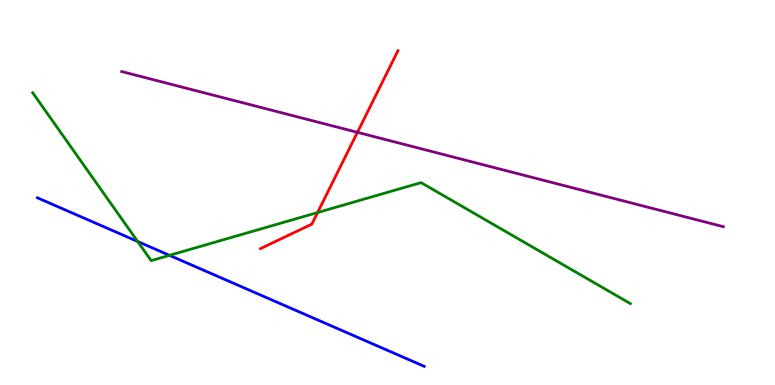[{'lines': ['blue', 'red'], 'intersections': []}, {'lines': ['green', 'red'], 'intersections': [{'x': 4.1, 'y': 4.48}]}, {'lines': ['purple', 'red'], 'intersections': [{'x': 4.61, 'y': 6.56}]}, {'lines': ['blue', 'green'], 'intersections': [{'x': 1.78, 'y': 3.73}, {'x': 2.19, 'y': 3.37}]}, {'lines': ['blue', 'purple'], 'intersections': []}, {'lines': ['green', 'purple'], 'intersections': []}]